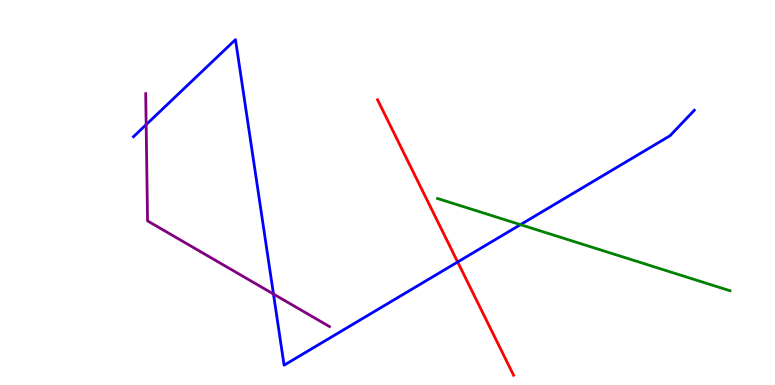[{'lines': ['blue', 'red'], 'intersections': [{'x': 5.91, 'y': 3.2}]}, {'lines': ['green', 'red'], 'intersections': []}, {'lines': ['purple', 'red'], 'intersections': []}, {'lines': ['blue', 'green'], 'intersections': [{'x': 6.72, 'y': 4.16}]}, {'lines': ['blue', 'purple'], 'intersections': [{'x': 1.89, 'y': 6.76}, {'x': 3.53, 'y': 2.36}]}, {'lines': ['green', 'purple'], 'intersections': []}]